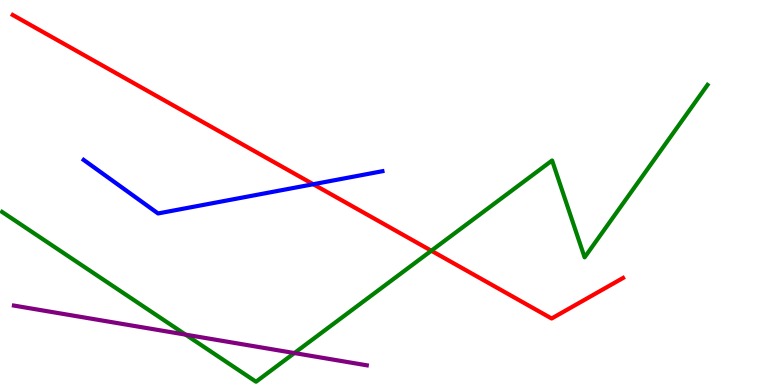[{'lines': ['blue', 'red'], 'intersections': [{'x': 4.04, 'y': 5.21}]}, {'lines': ['green', 'red'], 'intersections': [{'x': 5.57, 'y': 3.49}]}, {'lines': ['purple', 'red'], 'intersections': []}, {'lines': ['blue', 'green'], 'intersections': []}, {'lines': ['blue', 'purple'], 'intersections': []}, {'lines': ['green', 'purple'], 'intersections': [{'x': 2.39, 'y': 1.31}, {'x': 3.8, 'y': 0.83}]}]